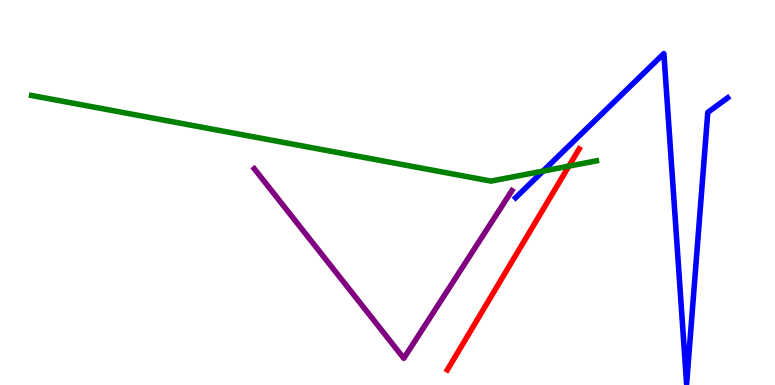[{'lines': ['blue', 'red'], 'intersections': []}, {'lines': ['green', 'red'], 'intersections': [{'x': 7.34, 'y': 5.68}]}, {'lines': ['purple', 'red'], 'intersections': []}, {'lines': ['blue', 'green'], 'intersections': [{'x': 7.01, 'y': 5.56}]}, {'lines': ['blue', 'purple'], 'intersections': []}, {'lines': ['green', 'purple'], 'intersections': []}]